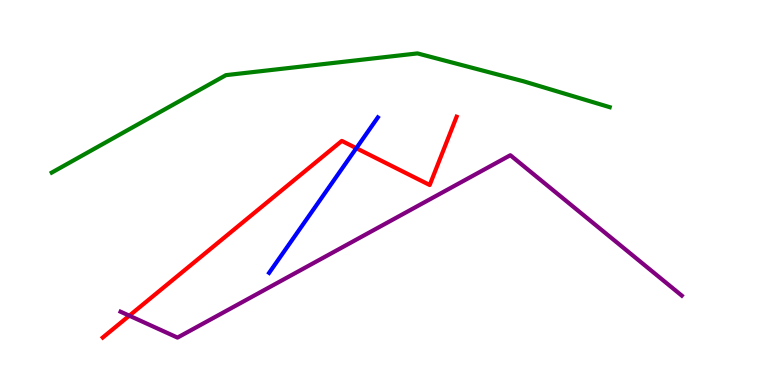[{'lines': ['blue', 'red'], 'intersections': [{'x': 4.6, 'y': 6.15}]}, {'lines': ['green', 'red'], 'intersections': []}, {'lines': ['purple', 'red'], 'intersections': [{'x': 1.67, 'y': 1.8}]}, {'lines': ['blue', 'green'], 'intersections': []}, {'lines': ['blue', 'purple'], 'intersections': []}, {'lines': ['green', 'purple'], 'intersections': []}]